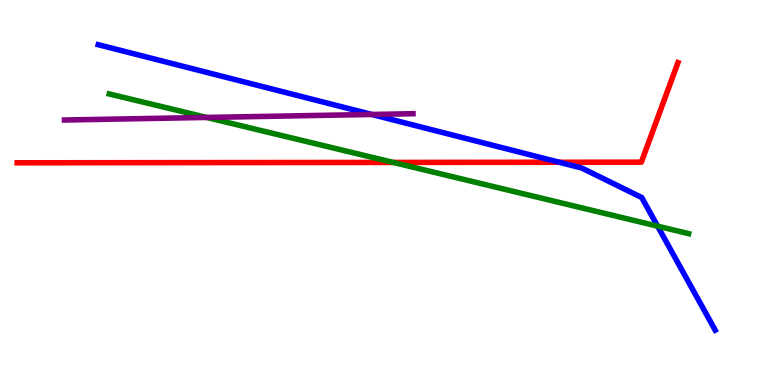[{'lines': ['blue', 'red'], 'intersections': [{'x': 7.22, 'y': 5.79}]}, {'lines': ['green', 'red'], 'intersections': [{'x': 5.07, 'y': 5.78}]}, {'lines': ['purple', 'red'], 'intersections': []}, {'lines': ['blue', 'green'], 'intersections': [{'x': 8.49, 'y': 4.13}]}, {'lines': ['blue', 'purple'], 'intersections': [{'x': 4.8, 'y': 7.03}]}, {'lines': ['green', 'purple'], 'intersections': [{'x': 2.67, 'y': 6.95}]}]